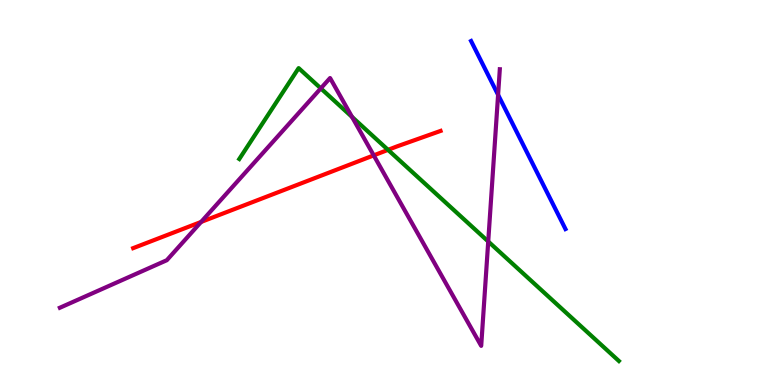[{'lines': ['blue', 'red'], 'intersections': []}, {'lines': ['green', 'red'], 'intersections': [{'x': 5.01, 'y': 6.11}]}, {'lines': ['purple', 'red'], 'intersections': [{'x': 2.59, 'y': 4.24}, {'x': 4.82, 'y': 5.96}]}, {'lines': ['blue', 'green'], 'intersections': []}, {'lines': ['blue', 'purple'], 'intersections': [{'x': 6.43, 'y': 7.54}]}, {'lines': ['green', 'purple'], 'intersections': [{'x': 4.14, 'y': 7.7}, {'x': 4.54, 'y': 6.96}, {'x': 6.3, 'y': 3.73}]}]